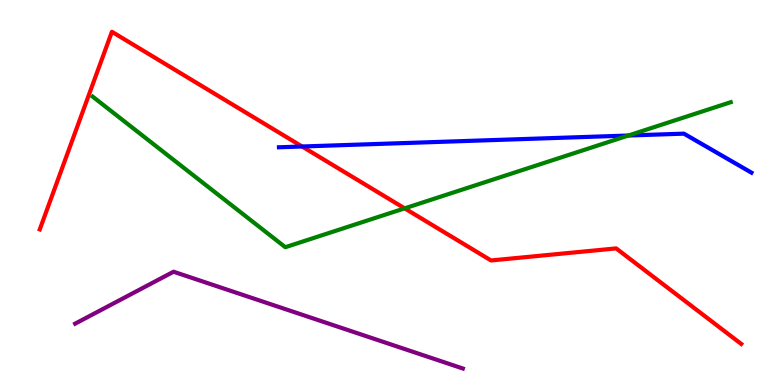[{'lines': ['blue', 'red'], 'intersections': [{'x': 3.9, 'y': 6.19}]}, {'lines': ['green', 'red'], 'intersections': [{'x': 5.22, 'y': 4.59}]}, {'lines': ['purple', 'red'], 'intersections': []}, {'lines': ['blue', 'green'], 'intersections': [{'x': 8.11, 'y': 6.48}]}, {'lines': ['blue', 'purple'], 'intersections': []}, {'lines': ['green', 'purple'], 'intersections': []}]